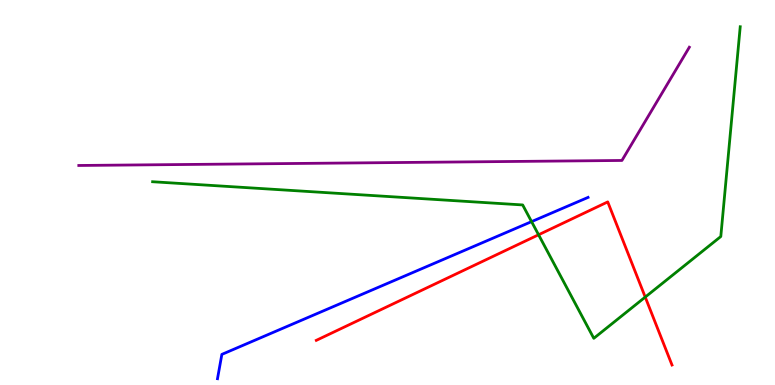[{'lines': ['blue', 'red'], 'intersections': []}, {'lines': ['green', 'red'], 'intersections': [{'x': 6.95, 'y': 3.9}, {'x': 8.33, 'y': 2.28}]}, {'lines': ['purple', 'red'], 'intersections': []}, {'lines': ['blue', 'green'], 'intersections': [{'x': 6.86, 'y': 4.24}]}, {'lines': ['blue', 'purple'], 'intersections': []}, {'lines': ['green', 'purple'], 'intersections': []}]